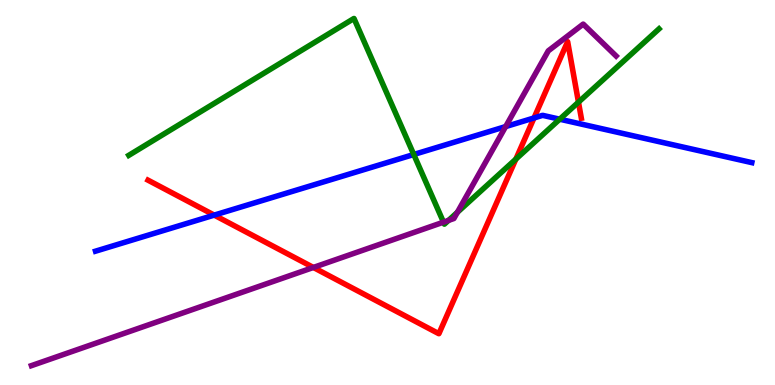[{'lines': ['blue', 'red'], 'intersections': [{'x': 2.76, 'y': 4.41}, {'x': 6.89, 'y': 6.94}]}, {'lines': ['green', 'red'], 'intersections': [{'x': 6.66, 'y': 5.87}, {'x': 7.46, 'y': 7.35}]}, {'lines': ['purple', 'red'], 'intersections': [{'x': 4.04, 'y': 3.05}]}, {'lines': ['blue', 'green'], 'intersections': [{'x': 5.34, 'y': 5.99}, {'x': 7.22, 'y': 6.9}]}, {'lines': ['blue', 'purple'], 'intersections': [{'x': 6.52, 'y': 6.71}]}, {'lines': ['green', 'purple'], 'intersections': [{'x': 5.72, 'y': 4.23}, {'x': 5.79, 'y': 4.28}, {'x': 5.9, 'y': 4.48}]}]